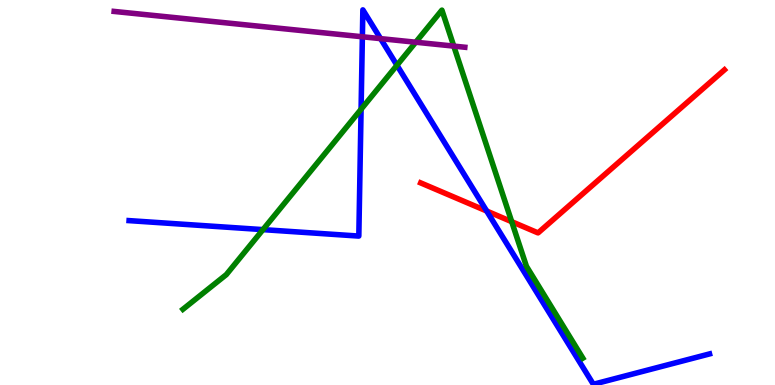[{'lines': ['blue', 'red'], 'intersections': [{'x': 6.28, 'y': 4.52}]}, {'lines': ['green', 'red'], 'intersections': [{'x': 6.6, 'y': 4.24}]}, {'lines': ['purple', 'red'], 'intersections': []}, {'lines': ['blue', 'green'], 'intersections': [{'x': 3.39, 'y': 4.04}, {'x': 4.66, 'y': 7.16}, {'x': 5.12, 'y': 8.31}]}, {'lines': ['blue', 'purple'], 'intersections': [{'x': 4.68, 'y': 9.04}, {'x': 4.91, 'y': 9.0}]}, {'lines': ['green', 'purple'], 'intersections': [{'x': 5.36, 'y': 8.9}, {'x': 5.86, 'y': 8.8}]}]